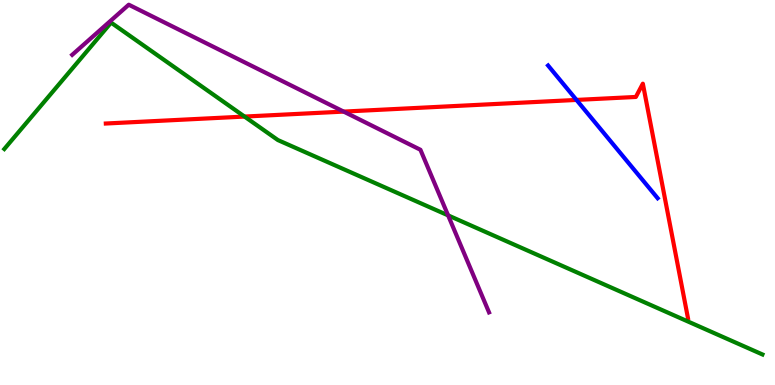[{'lines': ['blue', 'red'], 'intersections': [{'x': 7.44, 'y': 7.4}]}, {'lines': ['green', 'red'], 'intersections': [{'x': 3.16, 'y': 6.97}]}, {'lines': ['purple', 'red'], 'intersections': [{'x': 4.43, 'y': 7.1}]}, {'lines': ['blue', 'green'], 'intersections': []}, {'lines': ['blue', 'purple'], 'intersections': []}, {'lines': ['green', 'purple'], 'intersections': [{'x': 5.78, 'y': 4.41}]}]